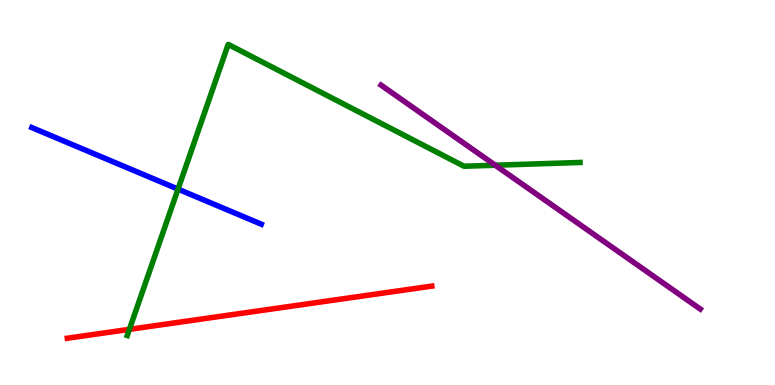[{'lines': ['blue', 'red'], 'intersections': []}, {'lines': ['green', 'red'], 'intersections': [{'x': 1.67, 'y': 1.45}]}, {'lines': ['purple', 'red'], 'intersections': []}, {'lines': ['blue', 'green'], 'intersections': [{'x': 2.3, 'y': 5.09}]}, {'lines': ['blue', 'purple'], 'intersections': []}, {'lines': ['green', 'purple'], 'intersections': [{'x': 6.39, 'y': 5.71}]}]